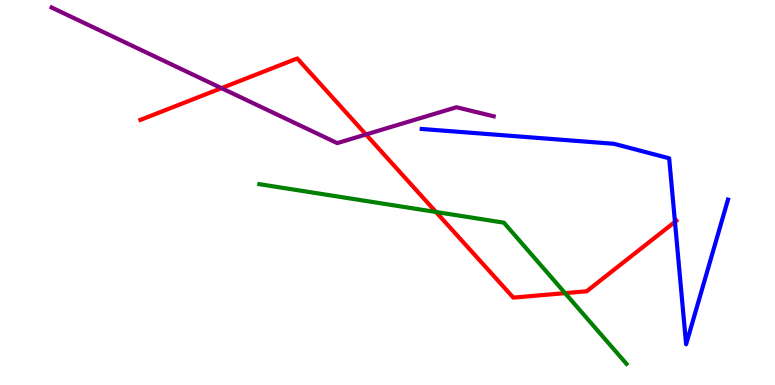[{'lines': ['blue', 'red'], 'intersections': [{'x': 8.71, 'y': 4.24}]}, {'lines': ['green', 'red'], 'intersections': [{'x': 5.63, 'y': 4.49}, {'x': 7.29, 'y': 2.39}]}, {'lines': ['purple', 'red'], 'intersections': [{'x': 2.86, 'y': 7.71}, {'x': 4.72, 'y': 6.51}]}, {'lines': ['blue', 'green'], 'intersections': []}, {'lines': ['blue', 'purple'], 'intersections': []}, {'lines': ['green', 'purple'], 'intersections': []}]